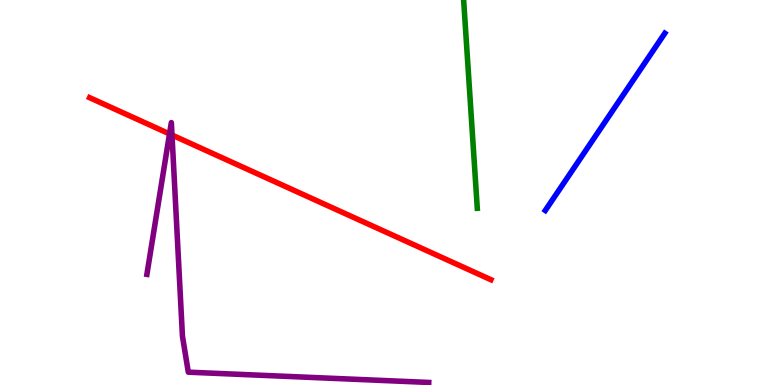[{'lines': ['blue', 'red'], 'intersections': []}, {'lines': ['green', 'red'], 'intersections': []}, {'lines': ['purple', 'red'], 'intersections': [{'x': 2.19, 'y': 6.52}, {'x': 2.22, 'y': 6.49}]}, {'lines': ['blue', 'green'], 'intersections': []}, {'lines': ['blue', 'purple'], 'intersections': []}, {'lines': ['green', 'purple'], 'intersections': []}]